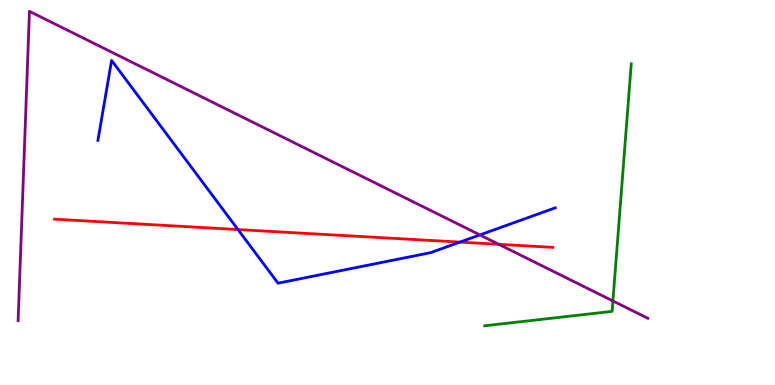[{'lines': ['blue', 'red'], 'intersections': [{'x': 3.07, 'y': 4.04}, {'x': 5.93, 'y': 3.71}]}, {'lines': ['green', 'red'], 'intersections': []}, {'lines': ['purple', 'red'], 'intersections': [{'x': 6.44, 'y': 3.65}]}, {'lines': ['blue', 'green'], 'intersections': []}, {'lines': ['blue', 'purple'], 'intersections': [{'x': 6.19, 'y': 3.9}]}, {'lines': ['green', 'purple'], 'intersections': [{'x': 7.91, 'y': 2.18}]}]